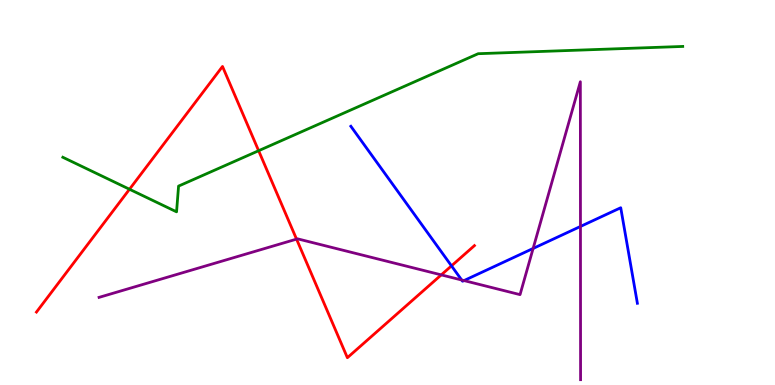[{'lines': ['blue', 'red'], 'intersections': [{'x': 5.83, 'y': 3.09}]}, {'lines': ['green', 'red'], 'intersections': [{'x': 1.67, 'y': 5.08}, {'x': 3.34, 'y': 6.09}]}, {'lines': ['purple', 'red'], 'intersections': [{'x': 3.83, 'y': 3.79}, {'x': 5.69, 'y': 2.86}]}, {'lines': ['blue', 'green'], 'intersections': []}, {'lines': ['blue', 'purple'], 'intersections': [{'x': 5.96, 'y': 2.73}, {'x': 5.99, 'y': 2.71}, {'x': 6.88, 'y': 3.55}, {'x': 7.49, 'y': 4.12}]}, {'lines': ['green', 'purple'], 'intersections': []}]